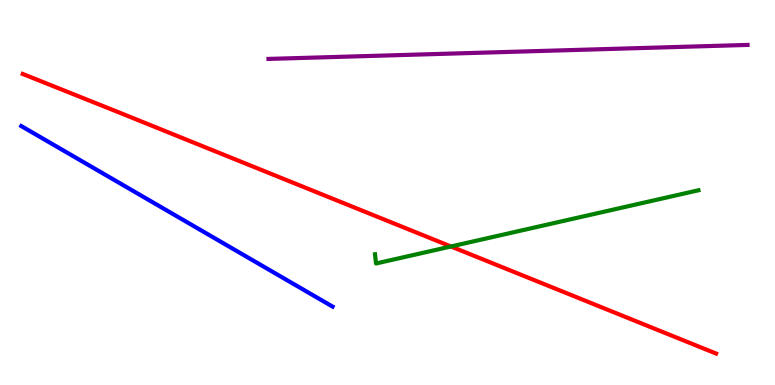[{'lines': ['blue', 'red'], 'intersections': []}, {'lines': ['green', 'red'], 'intersections': [{'x': 5.82, 'y': 3.6}]}, {'lines': ['purple', 'red'], 'intersections': []}, {'lines': ['blue', 'green'], 'intersections': []}, {'lines': ['blue', 'purple'], 'intersections': []}, {'lines': ['green', 'purple'], 'intersections': []}]